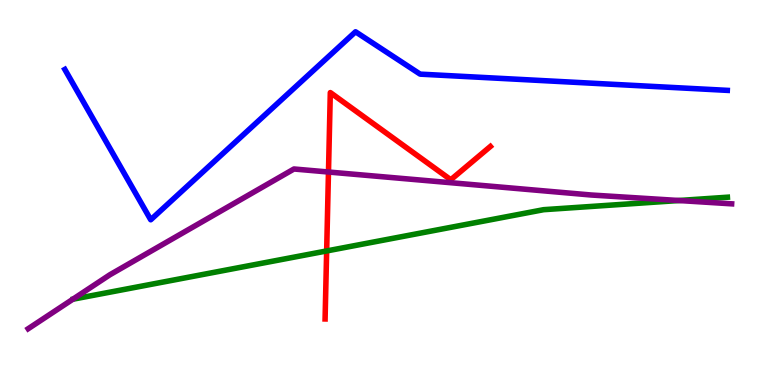[{'lines': ['blue', 'red'], 'intersections': []}, {'lines': ['green', 'red'], 'intersections': [{'x': 4.21, 'y': 3.48}]}, {'lines': ['purple', 'red'], 'intersections': [{'x': 4.24, 'y': 5.53}]}, {'lines': ['blue', 'green'], 'intersections': []}, {'lines': ['blue', 'purple'], 'intersections': []}, {'lines': ['green', 'purple'], 'intersections': [{'x': 8.76, 'y': 4.79}]}]